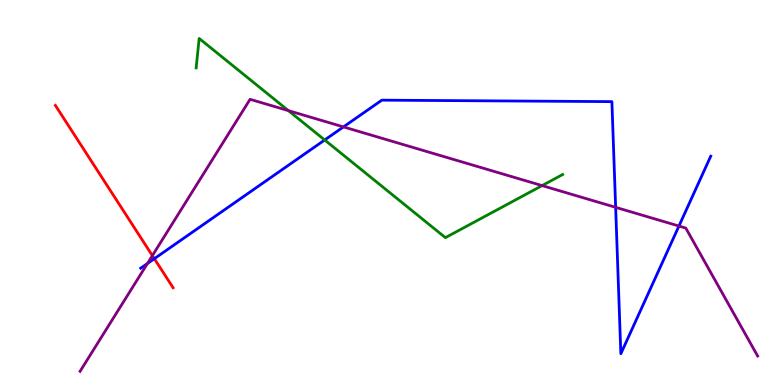[{'lines': ['blue', 'red'], 'intersections': [{'x': 1.99, 'y': 3.28}]}, {'lines': ['green', 'red'], 'intersections': []}, {'lines': ['purple', 'red'], 'intersections': [{'x': 1.97, 'y': 3.36}]}, {'lines': ['blue', 'green'], 'intersections': [{'x': 4.19, 'y': 6.36}]}, {'lines': ['blue', 'purple'], 'intersections': [{'x': 1.9, 'y': 3.16}, {'x': 4.43, 'y': 6.7}, {'x': 7.94, 'y': 4.61}, {'x': 8.76, 'y': 4.13}]}, {'lines': ['green', 'purple'], 'intersections': [{'x': 3.72, 'y': 7.13}, {'x': 6.99, 'y': 5.18}]}]